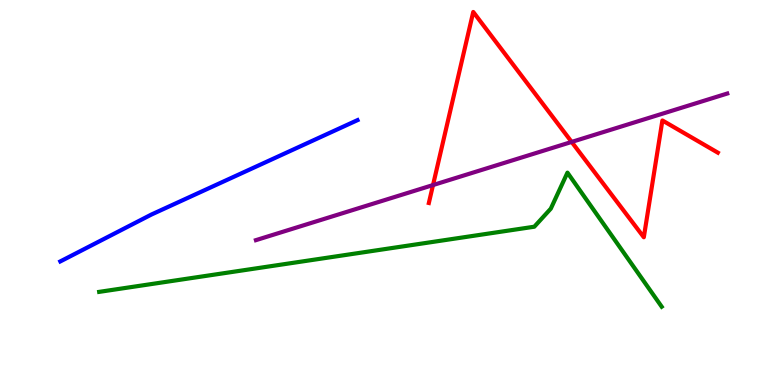[{'lines': ['blue', 'red'], 'intersections': []}, {'lines': ['green', 'red'], 'intersections': []}, {'lines': ['purple', 'red'], 'intersections': [{'x': 5.59, 'y': 5.19}, {'x': 7.38, 'y': 6.31}]}, {'lines': ['blue', 'green'], 'intersections': []}, {'lines': ['blue', 'purple'], 'intersections': []}, {'lines': ['green', 'purple'], 'intersections': []}]